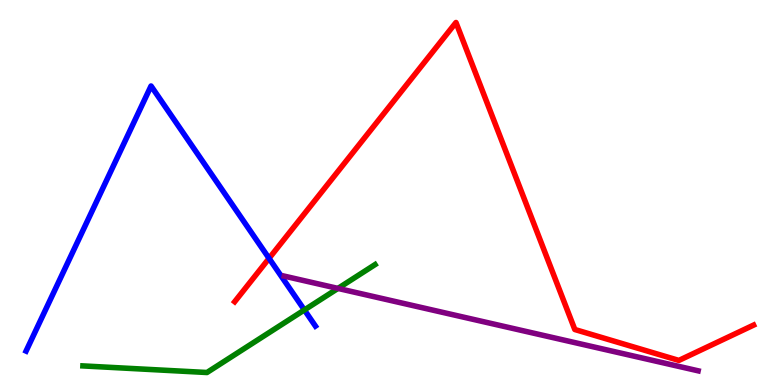[{'lines': ['blue', 'red'], 'intersections': [{'x': 3.47, 'y': 3.29}]}, {'lines': ['green', 'red'], 'intersections': []}, {'lines': ['purple', 'red'], 'intersections': []}, {'lines': ['blue', 'green'], 'intersections': [{'x': 3.93, 'y': 1.95}]}, {'lines': ['blue', 'purple'], 'intersections': []}, {'lines': ['green', 'purple'], 'intersections': [{'x': 4.36, 'y': 2.51}]}]